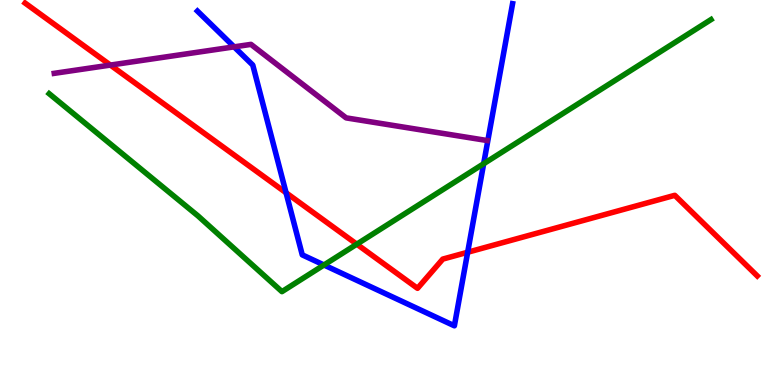[{'lines': ['blue', 'red'], 'intersections': [{'x': 3.69, 'y': 4.99}, {'x': 6.03, 'y': 3.45}]}, {'lines': ['green', 'red'], 'intersections': [{'x': 4.6, 'y': 3.66}]}, {'lines': ['purple', 'red'], 'intersections': [{'x': 1.42, 'y': 8.31}]}, {'lines': ['blue', 'green'], 'intersections': [{'x': 4.18, 'y': 3.12}, {'x': 6.24, 'y': 5.75}]}, {'lines': ['blue', 'purple'], 'intersections': [{'x': 3.02, 'y': 8.78}]}, {'lines': ['green', 'purple'], 'intersections': []}]